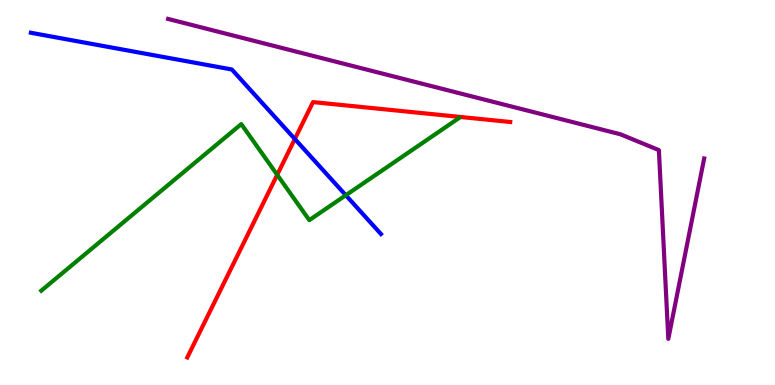[{'lines': ['blue', 'red'], 'intersections': [{'x': 3.8, 'y': 6.39}]}, {'lines': ['green', 'red'], 'intersections': [{'x': 3.58, 'y': 5.46}]}, {'lines': ['purple', 'red'], 'intersections': []}, {'lines': ['blue', 'green'], 'intersections': [{'x': 4.46, 'y': 4.93}]}, {'lines': ['blue', 'purple'], 'intersections': []}, {'lines': ['green', 'purple'], 'intersections': []}]